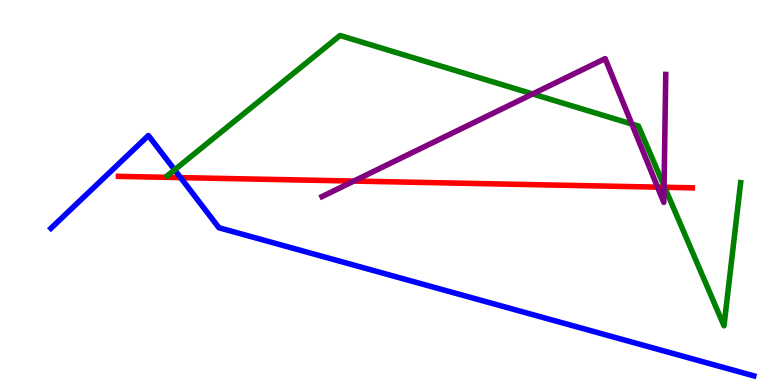[{'lines': ['blue', 'red'], 'intersections': [{'x': 2.33, 'y': 5.39}]}, {'lines': ['green', 'red'], 'intersections': [{'x': 8.58, 'y': 5.14}]}, {'lines': ['purple', 'red'], 'intersections': [{'x': 4.57, 'y': 5.3}, {'x': 8.48, 'y': 5.14}, {'x': 8.57, 'y': 5.14}]}, {'lines': ['blue', 'green'], 'intersections': [{'x': 2.25, 'y': 5.59}]}, {'lines': ['blue', 'purple'], 'intersections': []}, {'lines': ['green', 'purple'], 'intersections': [{'x': 6.87, 'y': 7.56}, {'x': 8.15, 'y': 6.78}, {'x': 8.57, 'y': 5.17}]}]